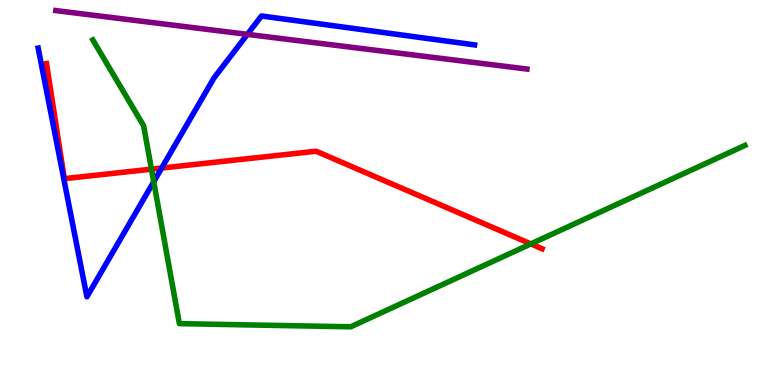[{'lines': ['blue', 'red'], 'intersections': [{'x': 2.09, 'y': 5.64}]}, {'lines': ['green', 'red'], 'intersections': [{'x': 1.95, 'y': 5.61}, {'x': 6.85, 'y': 3.66}]}, {'lines': ['purple', 'red'], 'intersections': []}, {'lines': ['blue', 'green'], 'intersections': [{'x': 1.98, 'y': 5.28}]}, {'lines': ['blue', 'purple'], 'intersections': [{'x': 3.19, 'y': 9.11}]}, {'lines': ['green', 'purple'], 'intersections': []}]